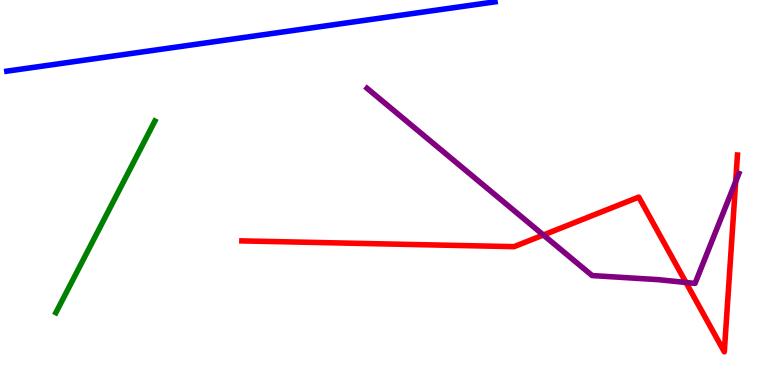[{'lines': ['blue', 'red'], 'intersections': []}, {'lines': ['green', 'red'], 'intersections': []}, {'lines': ['purple', 'red'], 'intersections': [{'x': 7.01, 'y': 3.9}, {'x': 8.85, 'y': 2.66}, {'x': 9.49, 'y': 5.28}]}, {'lines': ['blue', 'green'], 'intersections': []}, {'lines': ['blue', 'purple'], 'intersections': []}, {'lines': ['green', 'purple'], 'intersections': []}]